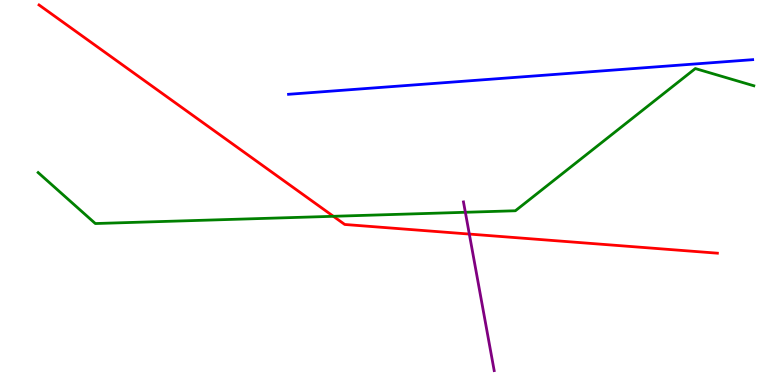[{'lines': ['blue', 'red'], 'intersections': []}, {'lines': ['green', 'red'], 'intersections': [{'x': 4.3, 'y': 4.38}]}, {'lines': ['purple', 'red'], 'intersections': [{'x': 6.06, 'y': 3.92}]}, {'lines': ['blue', 'green'], 'intersections': []}, {'lines': ['blue', 'purple'], 'intersections': []}, {'lines': ['green', 'purple'], 'intersections': [{'x': 6.0, 'y': 4.49}]}]